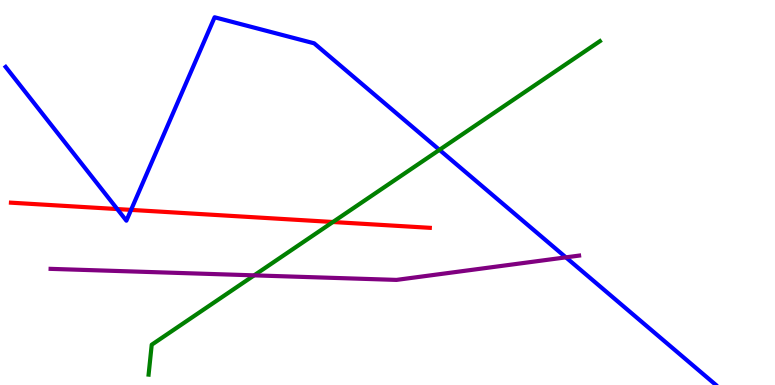[{'lines': ['blue', 'red'], 'intersections': [{'x': 1.51, 'y': 4.57}, {'x': 1.69, 'y': 4.55}]}, {'lines': ['green', 'red'], 'intersections': [{'x': 4.3, 'y': 4.23}]}, {'lines': ['purple', 'red'], 'intersections': []}, {'lines': ['blue', 'green'], 'intersections': [{'x': 5.67, 'y': 6.11}]}, {'lines': ['blue', 'purple'], 'intersections': [{'x': 7.3, 'y': 3.32}]}, {'lines': ['green', 'purple'], 'intersections': [{'x': 3.28, 'y': 2.85}]}]